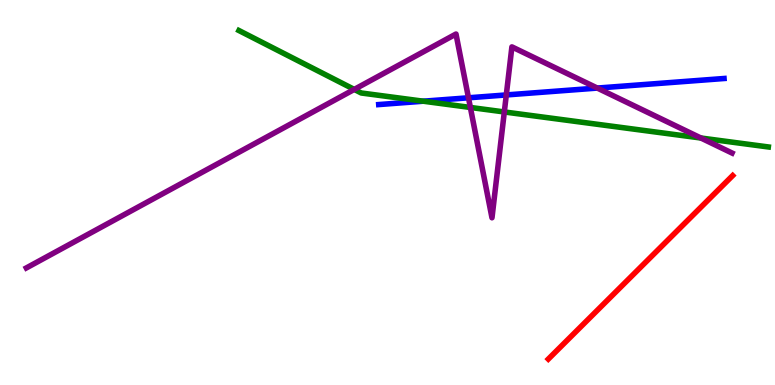[{'lines': ['blue', 'red'], 'intersections': []}, {'lines': ['green', 'red'], 'intersections': []}, {'lines': ['purple', 'red'], 'intersections': []}, {'lines': ['blue', 'green'], 'intersections': [{'x': 5.46, 'y': 7.37}]}, {'lines': ['blue', 'purple'], 'intersections': [{'x': 6.04, 'y': 7.46}, {'x': 6.53, 'y': 7.53}, {'x': 7.71, 'y': 7.71}]}, {'lines': ['green', 'purple'], 'intersections': [{'x': 4.57, 'y': 7.68}, {'x': 6.07, 'y': 7.21}, {'x': 6.51, 'y': 7.09}, {'x': 9.04, 'y': 6.42}]}]